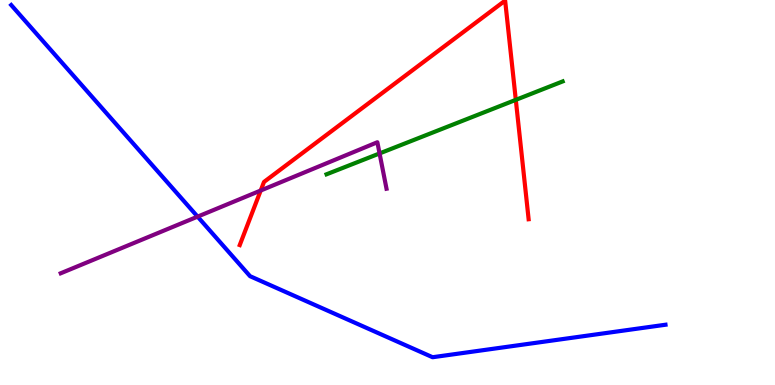[{'lines': ['blue', 'red'], 'intersections': []}, {'lines': ['green', 'red'], 'intersections': [{'x': 6.66, 'y': 7.41}]}, {'lines': ['purple', 'red'], 'intersections': [{'x': 3.36, 'y': 5.05}]}, {'lines': ['blue', 'green'], 'intersections': []}, {'lines': ['blue', 'purple'], 'intersections': [{'x': 2.55, 'y': 4.37}]}, {'lines': ['green', 'purple'], 'intersections': [{'x': 4.9, 'y': 6.01}]}]